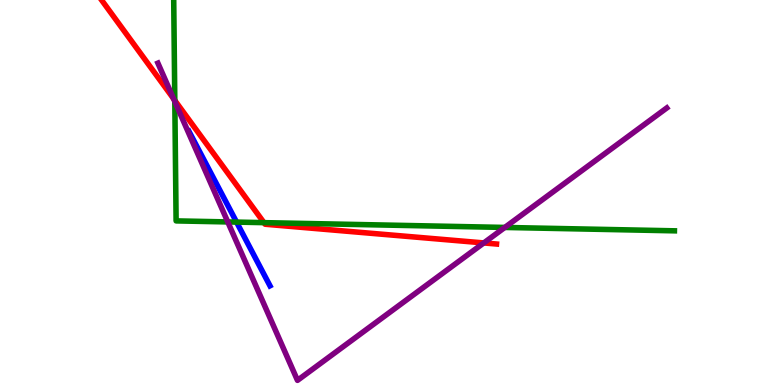[{'lines': ['blue', 'red'], 'intersections': []}, {'lines': ['green', 'red'], 'intersections': [{'x': 2.26, 'y': 7.39}, {'x': 3.41, 'y': 4.22}]}, {'lines': ['purple', 'red'], 'intersections': [{'x': 2.24, 'y': 7.44}, {'x': 6.24, 'y': 3.69}]}, {'lines': ['blue', 'green'], 'intersections': [{'x': 3.05, 'y': 4.23}]}, {'lines': ['blue', 'purple'], 'intersections': []}, {'lines': ['green', 'purple'], 'intersections': [{'x': 2.26, 'y': 7.36}, {'x': 2.94, 'y': 4.24}, {'x': 6.51, 'y': 4.09}]}]